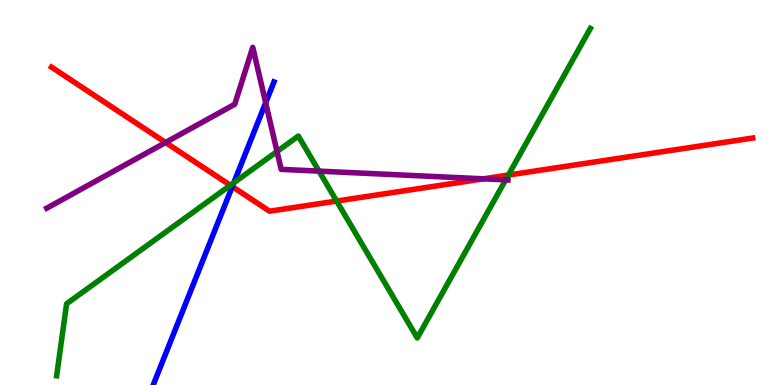[{'lines': ['blue', 'red'], 'intersections': [{'x': 3.0, 'y': 5.15}]}, {'lines': ['green', 'red'], 'intersections': [{'x': 2.97, 'y': 5.19}, {'x': 4.34, 'y': 4.78}, {'x': 6.56, 'y': 5.45}]}, {'lines': ['purple', 'red'], 'intersections': [{'x': 2.14, 'y': 6.3}, {'x': 6.24, 'y': 5.36}]}, {'lines': ['blue', 'green'], 'intersections': [{'x': 3.02, 'y': 5.25}]}, {'lines': ['blue', 'purple'], 'intersections': [{'x': 3.43, 'y': 7.33}]}, {'lines': ['green', 'purple'], 'intersections': [{'x': 3.57, 'y': 6.07}, {'x': 4.12, 'y': 5.56}, {'x': 6.52, 'y': 5.33}]}]